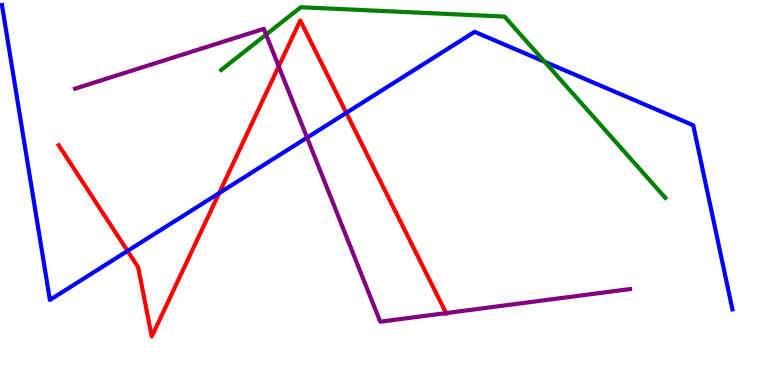[{'lines': ['blue', 'red'], 'intersections': [{'x': 1.65, 'y': 3.48}, {'x': 2.83, 'y': 4.98}, {'x': 4.47, 'y': 7.07}]}, {'lines': ['green', 'red'], 'intersections': []}, {'lines': ['purple', 'red'], 'intersections': [{'x': 3.6, 'y': 8.28}, {'x': 5.76, 'y': 1.87}]}, {'lines': ['blue', 'green'], 'intersections': [{'x': 7.03, 'y': 8.4}]}, {'lines': ['blue', 'purple'], 'intersections': [{'x': 3.96, 'y': 6.43}]}, {'lines': ['green', 'purple'], 'intersections': [{'x': 3.43, 'y': 9.1}]}]